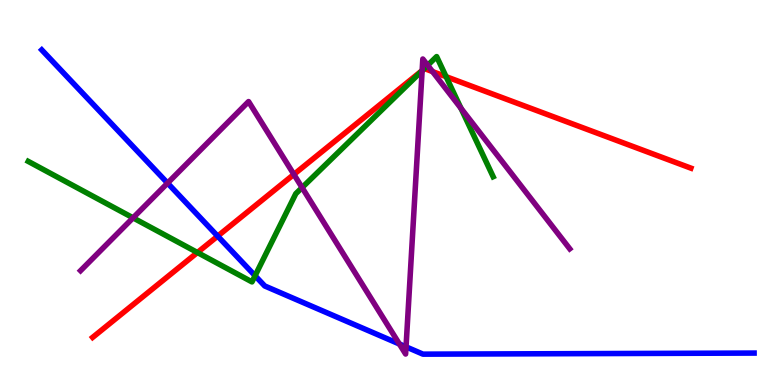[{'lines': ['blue', 'red'], 'intersections': [{'x': 2.81, 'y': 3.87}]}, {'lines': ['green', 'red'], 'intersections': [{'x': 2.55, 'y': 3.44}, {'x': 5.46, 'y': 8.19}, {'x': 5.76, 'y': 8.01}]}, {'lines': ['purple', 'red'], 'intersections': [{'x': 3.79, 'y': 5.47}, {'x': 5.45, 'y': 8.17}, {'x': 5.58, 'y': 8.14}]}, {'lines': ['blue', 'green'], 'intersections': [{'x': 3.29, 'y': 2.84}]}, {'lines': ['blue', 'purple'], 'intersections': [{'x': 2.16, 'y': 5.24}, {'x': 5.15, 'y': 1.07}, {'x': 5.24, 'y': 0.991}]}, {'lines': ['green', 'purple'], 'intersections': [{'x': 1.72, 'y': 4.34}, {'x': 3.9, 'y': 5.13}, {'x': 5.45, 'y': 8.16}, {'x': 5.52, 'y': 8.3}, {'x': 5.95, 'y': 7.19}]}]